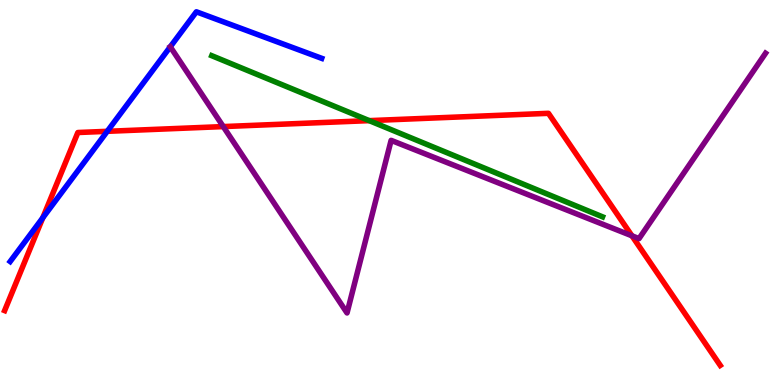[{'lines': ['blue', 'red'], 'intersections': [{'x': 0.552, 'y': 4.34}, {'x': 1.38, 'y': 6.59}]}, {'lines': ['green', 'red'], 'intersections': [{'x': 4.76, 'y': 6.87}]}, {'lines': ['purple', 'red'], 'intersections': [{'x': 2.88, 'y': 6.71}, {'x': 8.15, 'y': 3.88}]}, {'lines': ['blue', 'green'], 'intersections': []}, {'lines': ['blue', 'purple'], 'intersections': [{'x': 2.2, 'y': 8.78}]}, {'lines': ['green', 'purple'], 'intersections': []}]